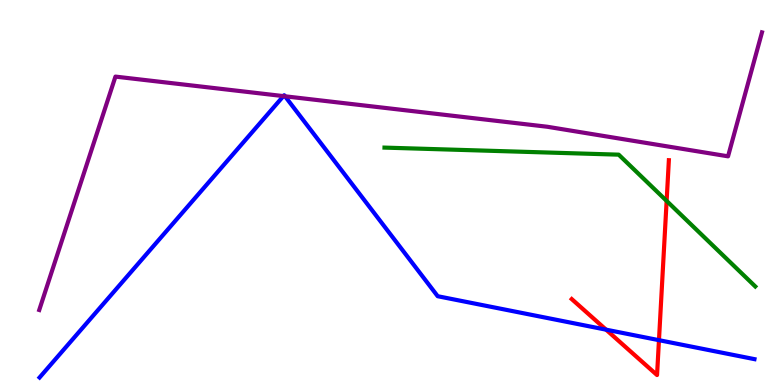[{'lines': ['blue', 'red'], 'intersections': [{'x': 7.82, 'y': 1.44}, {'x': 8.5, 'y': 1.16}]}, {'lines': ['green', 'red'], 'intersections': [{'x': 8.6, 'y': 4.78}]}, {'lines': ['purple', 'red'], 'intersections': []}, {'lines': ['blue', 'green'], 'intersections': []}, {'lines': ['blue', 'purple'], 'intersections': [{'x': 3.66, 'y': 7.5}, {'x': 3.68, 'y': 7.5}]}, {'lines': ['green', 'purple'], 'intersections': []}]